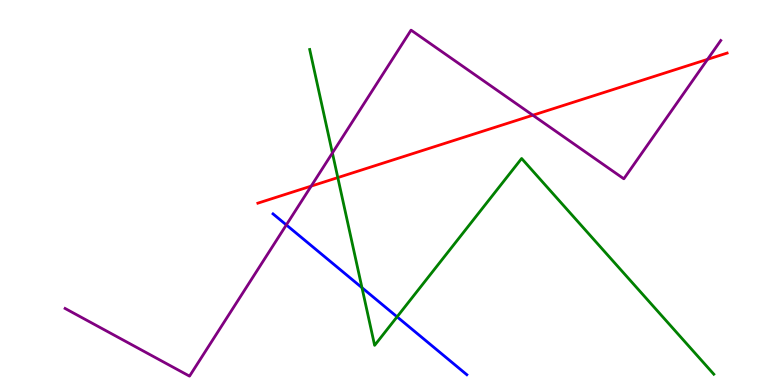[{'lines': ['blue', 'red'], 'intersections': []}, {'lines': ['green', 'red'], 'intersections': [{'x': 4.36, 'y': 5.39}]}, {'lines': ['purple', 'red'], 'intersections': [{'x': 4.02, 'y': 5.17}, {'x': 6.88, 'y': 7.01}, {'x': 9.13, 'y': 8.46}]}, {'lines': ['blue', 'green'], 'intersections': [{'x': 4.67, 'y': 2.53}, {'x': 5.12, 'y': 1.77}]}, {'lines': ['blue', 'purple'], 'intersections': [{'x': 3.69, 'y': 4.16}]}, {'lines': ['green', 'purple'], 'intersections': [{'x': 4.29, 'y': 6.03}]}]